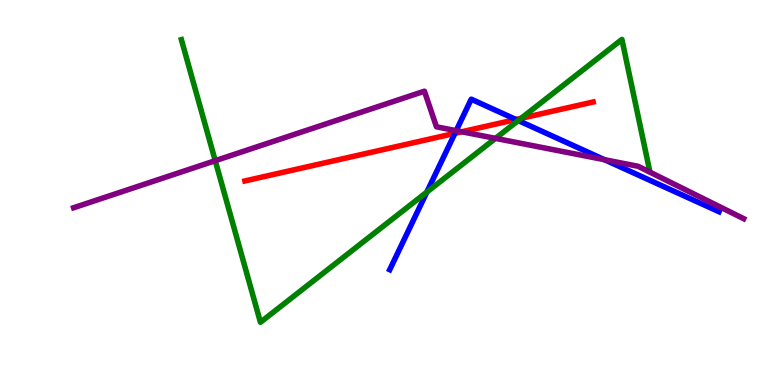[{'lines': ['blue', 'red'], 'intersections': [{'x': 5.87, 'y': 6.54}, {'x': 6.66, 'y': 6.9}]}, {'lines': ['green', 'red'], 'intersections': [{'x': 6.72, 'y': 6.93}]}, {'lines': ['purple', 'red'], 'intersections': [{'x': 5.96, 'y': 6.58}]}, {'lines': ['blue', 'green'], 'intersections': [{'x': 5.51, 'y': 5.01}, {'x': 6.69, 'y': 6.87}]}, {'lines': ['blue', 'purple'], 'intersections': [{'x': 5.89, 'y': 6.61}, {'x': 7.8, 'y': 5.85}]}, {'lines': ['green', 'purple'], 'intersections': [{'x': 2.78, 'y': 5.83}, {'x': 6.39, 'y': 6.41}]}]